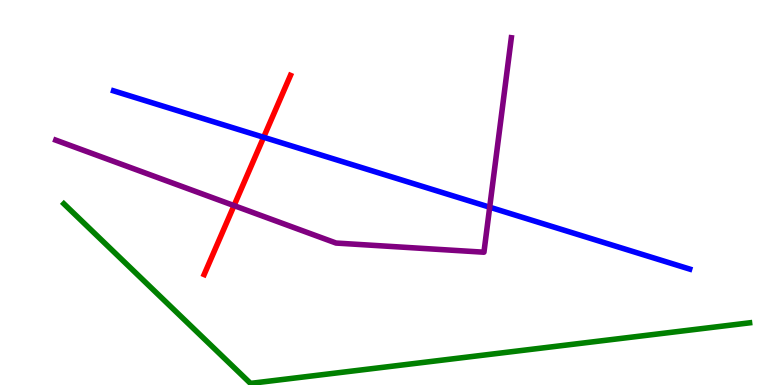[{'lines': ['blue', 'red'], 'intersections': [{'x': 3.4, 'y': 6.43}]}, {'lines': ['green', 'red'], 'intersections': []}, {'lines': ['purple', 'red'], 'intersections': [{'x': 3.02, 'y': 4.66}]}, {'lines': ['blue', 'green'], 'intersections': []}, {'lines': ['blue', 'purple'], 'intersections': [{'x': 6.32, 'y': 4.62}]}, {'lines': ['green', 'purple'], 'intersections': []}]